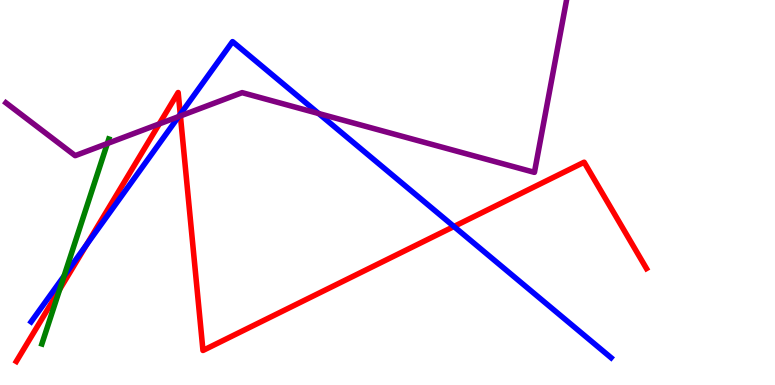[{'lines': ['blue', 'red'], 'intersections': [{'x': 1.12, 'y': 3.65}, {'x': 2.33, 'y': 7.03}, {'x': 5.86, 'y': 4.12}]}, {'lines': ['green', 'red'], 'intersections': [{'x': 0.77, 'y': 2.48}]}, {'lines': ['purple', 'red'], 'intersections': [{'x': 2.06, 'y': 6.78}, {'x': 2.33, 'y': 6.99}]}, {'lines': ['blue', 'green'], 'intersections': [{'x': 0.827, 'y': 2.83}]}, {'lines': ['blue', 'purple'], 'intersections': [{'x': 2.3, 'y': 6.97}, {'x': 4.11, 'y': 7.05}]}, {'lines': ['green', 'purple'], 'intersections': [{'x': 1.38, 'y': 6.27}]}]